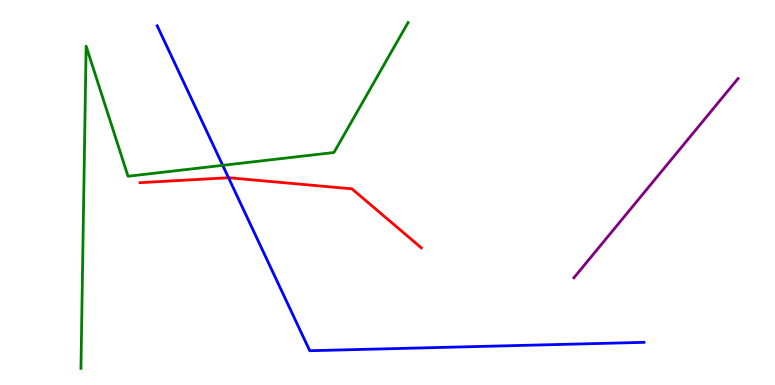[{'lines': ['blue', 'red'], 'intersections': [{'x': 2.95, 'y': 5.38}]}, {'lines': ['green', 'red'], 'intersections': []}, {'lines': ['purple', 'red'], 'intersections': []}, {'lines': ['blue', 'green'], 'intersections': [{'x': 2.87, 'y': 5.71}]}, {'lines': ['blue', 'purple'], 'intersections': []}, {'lines': ['green', 'purple'], 'intersections': []}]